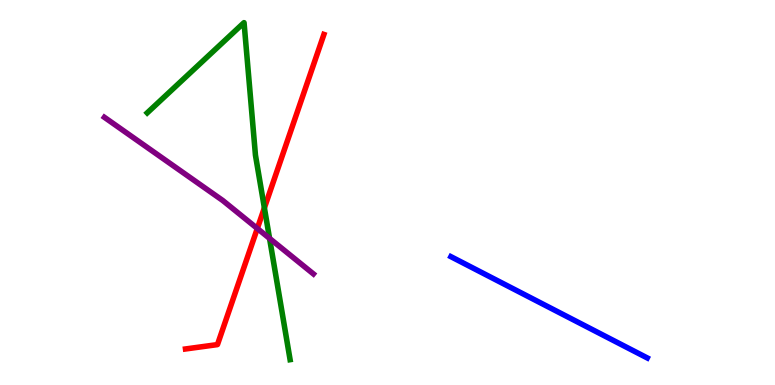[{'lines': ['blue', 'red'], 'intersections': []}, {'lines': ['green', 'red'], 'intersections': [{'x': 3.41, 'y': 4.6}]}, {'lines': ['purple', 'red'], 'intersections': [{'x': 3.32, 'y': 4.07}]}, {'lines': ['blue', 'green'], 'intersections': []}, {'lines': ['blue', 'purple'], 'intersections': []}, {'lines': ['green', 'purple'], 'intersections': [{'x': 3.48, 'y': 3.81}]}]